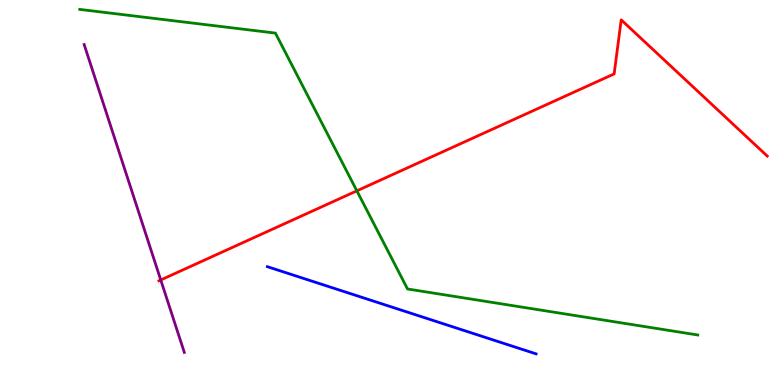[{'lines': ['blue', 'red'], 'intersections': []}, {'lines': ['green', 'red'], 'intersections': [{'x': 4.6, 'y': 5.04}]}, {'lines': ['purple', 'red'], 'intersections': [{'x': 2.07, 'y': 2.73}]}, {'lines': ['blue', 'green'], 'intersections': []}, {'lines': ['blue', 'purple'], 'intersections': []}, {'lines': ['green', 'purple'], 'intersections': []}]